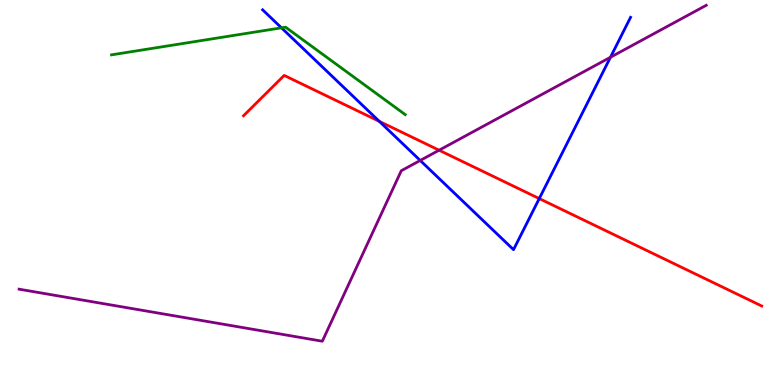[{'lines': ['blue', 'red'], 'intersections': [{'x': 4.89, 'y': 6.85}, {'x': 6.96, 'y': 4.84}]}, {'lines': ['green', 'red'], 'intersections': []}, {'lines': ['purple', 'red'], 'intersections': [{'x': 5.67, 'y': 6.1}]}, {'lines': ['blue', 'green'], 'intersections': [{'x': 3.63, 'y': 9.28}]}, {'lines': ['blue', 'purple'], 'intersections': [{'x': 5.42, 'y': 5.83}, {'x': 7.88, 'y': 8.51}]}, {'lines': ['green', 'purple'], 'intersections': []}]